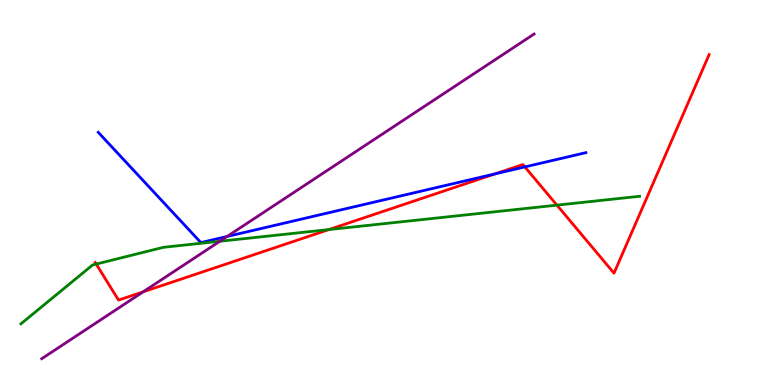[{'lines': ['blue', 'red'], 'intersections': [{'x': 6.39, 'y': 5.48}, {'x': 6.77, 'y': 5.66}]}, {'lines': ['green', 'red'], 'intersections': [{'x': 1.24, 'y': 3.14}, {'x': 4.24, 'y': 4.04}, {'x': 7.19, 'y': 4.67}]}, {'lines': ['purple', 'red'], 'intersections': [{'x': 1.85, 'y': 2.42}]}, {'lines': ['blue', 'green'], 'intersections': []}, {'lines': ['blue', 'purple'], 'intersections': [{'x': 2.93, 'y': 3.86}]}, {'lines': ['green', 'purple'], 'intersections': [{'x': 2.84, 'y': 3.73}]}]